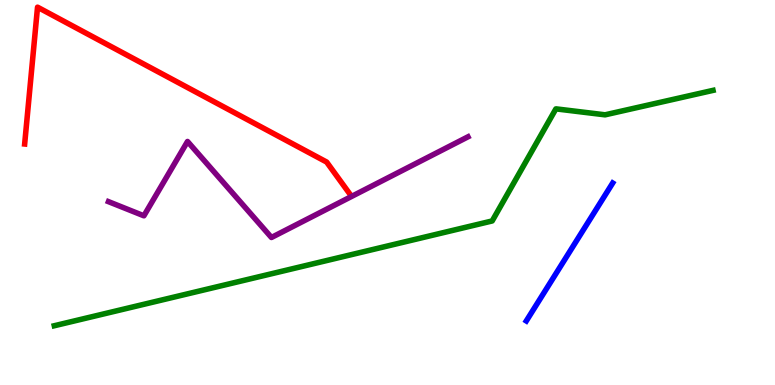[{'lines': ['blue', 'red'], 'intersections': []}, {'lines': ['green', 'red'], 'intersections': []}, {'lines': ['purple', 'red'], 'intersections': []}, {'lines': ['blue', 'green'], 'intersections': []}, {'lines': ['blue', 'purple'], 'intersections': []}, {'lines': ['green', 'purple'], 'intersections': []}]